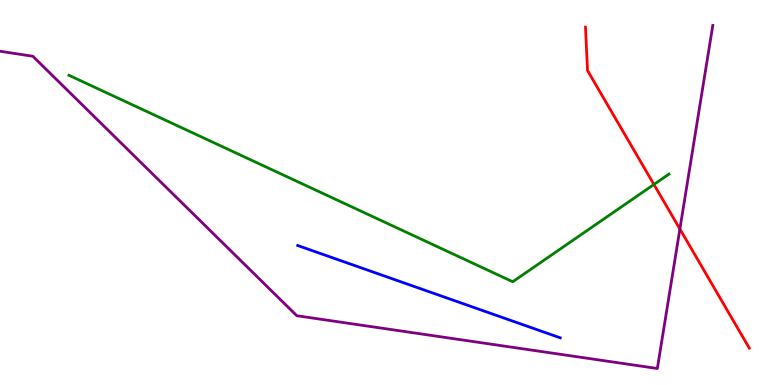[{'lines': ['blue', 'red'], 'intersections': []}, {'lines': ['green', 'red'], 'intersections': [{'x': 8.44, 'y': 5.21}]}, {'lines': ['purple', 'red'], 'intersections': [{'x': 8.77, 'y': 4.05}]}, {'lines': ['blue', 'green'], 'intersections': []}, {'lines': ['blue', 'purple'], 'intersections': []}, {'lines': ['green', 'purple'], 'intersections': []}]